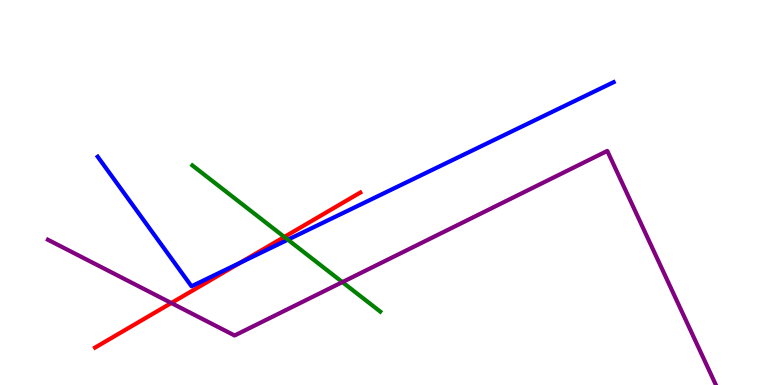[{'lines': ['blue', 'red'], 'intersections': [{'x': 3.1, 'y': 3.18}]}, {'lines': ['green', 'red'], 'intersections': [{'x': 3.67, 'y': 3.85}]}, {'lines': ['purple', 'red'], 'intersections': [{'x': 2.21, 'y': 2.13}]}, {'lines': ['blue', 'green'], 'intersections': [{'x': 3.71, 'y': 3.77}]}, {'lines': ['blue', 'purple'], 'intersections': []}, {'lines': ['green', 'purple'], 'intersections': [{'x': 4.42, 'y': 2.67}]}]